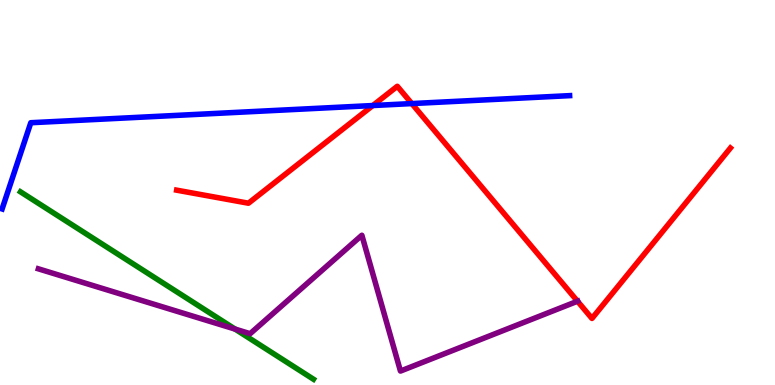[{'lines': ['blue', 'red'], 'intersections': [{'x': 4.81, 'y': 7.26}, {'x': 5.31, 'y': 7.31}]}, {'lines': ['green', 'red'], 'intersections': []}, {'lines': ['purple', 'red'], 'intersections': [{'x': 7.45, 'y': 2.18}]}, {'lines': ['blue', 'green'], 'intersections': []}, {'lines': ['blue', 'purple'], 'intersections': []}, {'lines': ['green', 'purple'], 'intersections': [{'x': 3.03, 'y': 1.45}]}]